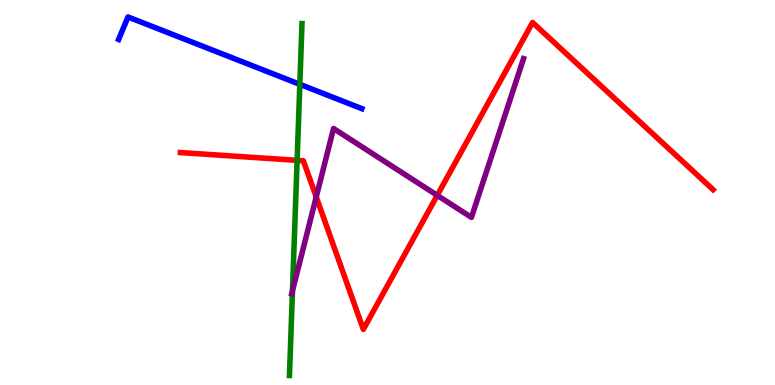[{'lines': ['blue', 'red'], 'intersections': []}, {'lines': ['green', 'red'], 'intersections': [{'x': 3.83, 'y': 5.84}]}, {'lines': ['purple', 'red'], 'intersections': [{'x': 4.08, 'y': 4.88}, {'x': 5.64, 'y': 4.93}]}, {'lines': ['blue', 'green'], 'intersections': [{'x': 3.87, 'y': 7.81}]}, {'lines': ['blue', 'purple'], 'intersections': []}, {'lines': ['green', 'purple'], 'intersections': [{'x': 3.77, 'y': 2.45}]}]